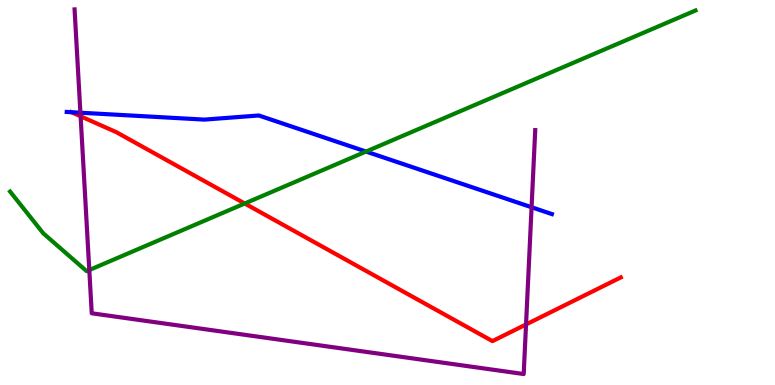[{'lines': ['blue', 'red'], 'intersections': [{'x': 0.921, 'y': 7.09}]}, {'lines': ['green', 'red'], 'intersections': [{'x': 3.16, 'y': 4.71}]}, {'lines': ['purple', 'red'], 'intersections': [{'x': 1.04, 'y': 6.98}, {'x': 6.79, 'y': 1.57}]}, {'lines': ['blue', 'green'], 'intersections': [{'x': 4.72, 'y': 6.06}]}, {'lines': ['blue', 'purple'], 'intersections': [{'x': 1.04, 'y': 7.07}, {'x': 6.86, 'y': 4.62}]}, {'lines': ['green', 'purple'], 'intersections': [{'x': 1.15, 'y': 2.99}]}]